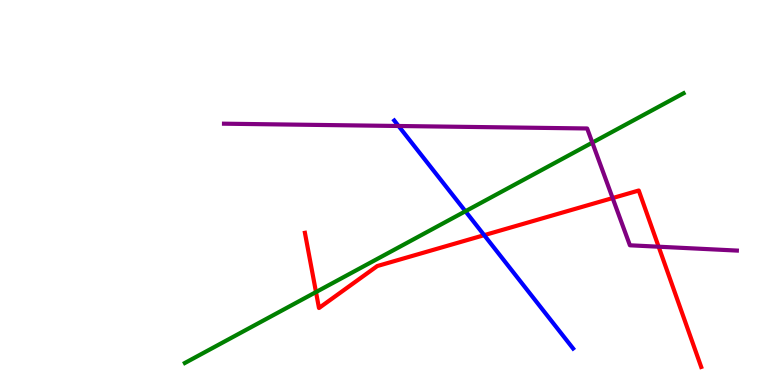[{'lines': ['blue', 'red'], 'intersections': [{'x': 6.25, 'y': 3.89}]}, {'lines': ['green', 'red'], 'intersections': [{'x': 4.08, 'y': 2.41}]}, {'lines': ['purple', 'red'], 'intersections': [{'x': 7.9, 'y': 4.86}, {'x': 8.5, 'y': 3.59}]}, {'lines': ['blue', 'green'], 'intersections': [{'x': 6.01, 'y': 4.51}]}, {'lines': ['blue', 'purple'], 'intersections': [{'x': 5.14, 'y': 6.73}]}, {'lines': ['green', 'purple'], 'intersections': [{'x': 7.64, 'y': 6.3}]}]